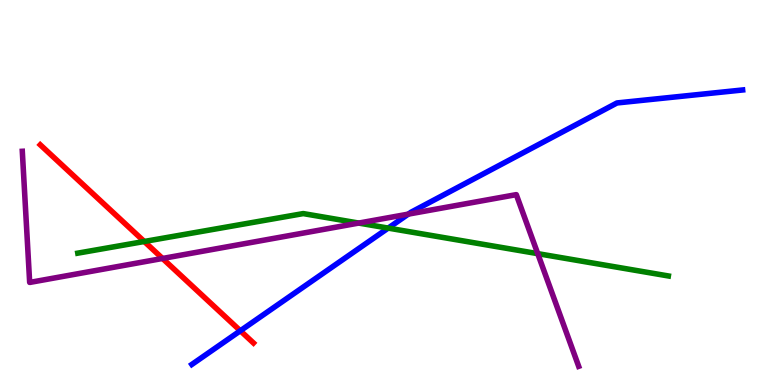[{'lines': ['blue', 'red'], 'intersections': [{'x': 3.1, 'y': 1.41}]}, {'lines': ['green', 'red'], 'intersections': [{'x': 1.86, 'y': 3.73}]}, {'lines': ['purple', 'red'], 'intersections': [{'x': 2.1, 'y': 3.29}]}, {'lines': ['blue', 'green'], 'intersections': [{'x': 5.01, 'y': 4.08}]}, {'lines': ['blue', 'purple'], 'intersections': [{'x': 5.27, 'y': 4.44}]}, {'lines': ['green', 'purple'], 'intersections': [{'x': 4.63, 'y': 4.21}, {'x': 6.94, 'y': 3.41}]}]